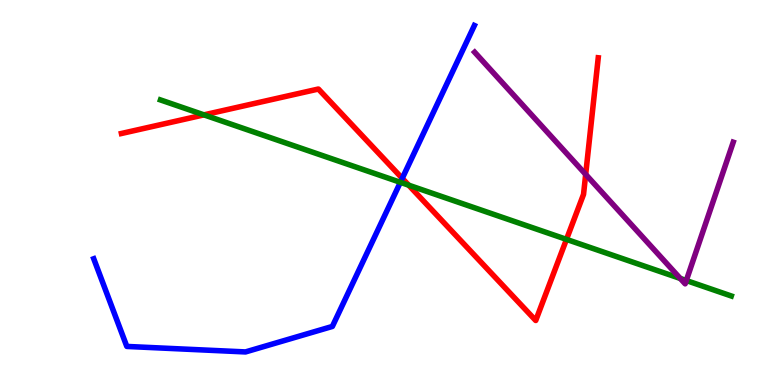[{'lines': ['blue', 'red'], 'intersections': [{'x': 5.19, 'y': 5.37}]}, {'lines': ['green', 'red'], 'intersections': [{'x': 2.63, 'y': 7.02}, {'x': 5.27, 'y': 5.19}, {'x': 7.31, 'y': 3.78}]}, {'lines': ['purple', 'red'], 'intersections': [{'x': 7.56, 'y': 5.47}]}, {'lines': ['blue', 'green'], 'intersections': [{'x': 5.17, 'y': 5.26}]}, {'lines': ['blue', 'purple'], 'intersections': []}, {'lines': ['green', 'purple'], 'intersections': [{'x': 8.78, 'y': 2.77}, {'x': 8.86, 'y': 2.71}]}]